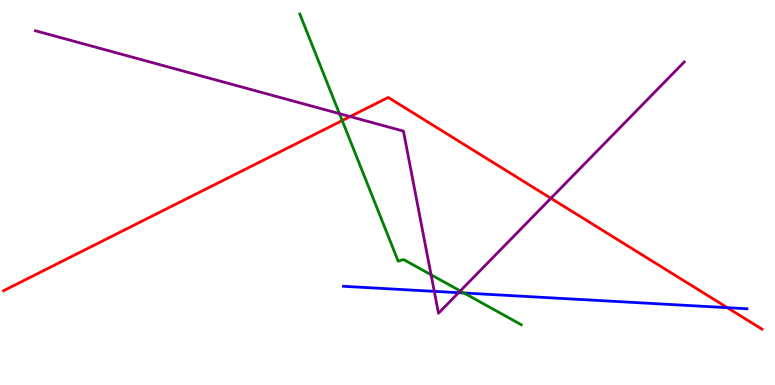[{'lines': ['blue', 'red'], 'intersections': [{'x': 9.38, 'y': 2.01}]}, {'lines': ['green', 'red'], 'intersections': [{'x': 4.42, 'y': 6.87}]}, {'lines': ['purple', 'red'], 'intersections': [{'x': 4.52, 'y': 6.97}, {'x': 7.11, 'y': 4.85}]}, {'lines': ['blue', 'green'], 'intersections': [{'x': 5.99, 'y': 2.39}]}, {'lines': ['blue', 'purple'], 'intersections': [{'x': 5.6, 'y': 2.43}, {'x': 5.92, 'y': 2.4}]}, {'lines': ['green', 'purple'], 'intersections': [{'x': 4.38, 'y': 7.05}, {'x': 5.56, 'y': 2.86}, {'x': 5.94, 'y': 2.44}]}]